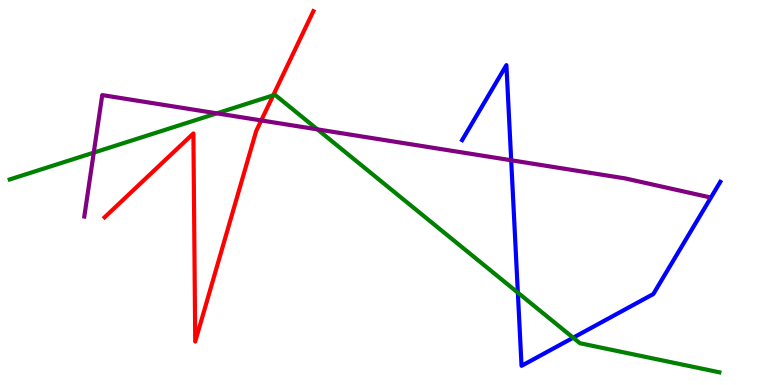[{'lines': ['blue', 'red'], 'intersections': []}, {'lines': ['green', 'red'], 'intersections': [{'x': 3.53, 'y': 7.52}]}, {'lines': ['purple', 'red'], 'intersections': [{'x': 3.37, 'y': 6.87}]}, {'lines': ['blue', 'green'], 'intersections': [{'x': 6.68, 'y': 2.4}, {'x': 7.4, 'y': 1.23}]}, {'lines': ['blue', 'purple'], 'intersections': [{'x': 6.6, 'y': 5.84}]}, {'lines': ['green', 'purple'], 'intersections': [{'x': 1.21, 'y': 6.04}, {'x': 2.8, 'y': 7.06}, {'x': 4.1, 'y': 6.64}]}]